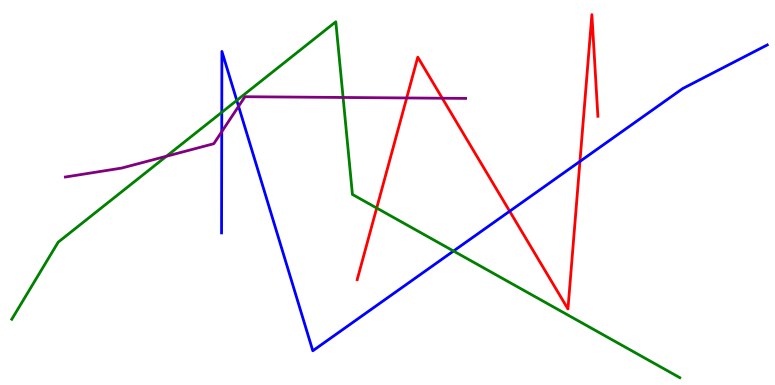[{'lines': ['blue', 'red'], 'intersections': [{'x': 6.58, 'y': 4.51}, {'x': 7.48, 'y': 5.81}]}, {'lines': ['green', 'red'], 'intersections': [{'x': 4.86, 'y': 4.6}]}, {'lines': ['purple', 'red'], 'intersections': [{'x': 5.25, 'y': 7.46}, {'x': 5.71, 'y': 7.45}]}, {'lines': ['blue', 'green'], 'intersections': [{'x': 2.86, 'y': 7.08}, {'x': 3.06, 'y': 7.39}, {'x': 5.85, 'y': 3.48}]}, {'lines': ['blue', 'purple'], 'intersections': [{'x': 2.86, 'y': 6.58}, {'x': 3.08, 'y': 7.24}]}, {'lines': ['green', 'purple'], 'intersections': [{'x': 2.15, 'y': 5.94}, {'x': 4.43, 'y': 7.47}]}]